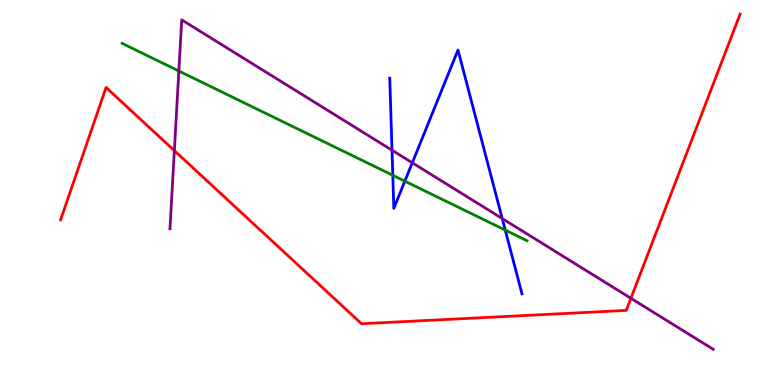[{'lines': ['blue', 'red'], 'intersections': []}, {'lines': ['green', 'red'], 'intersections': []}, {'lines': ['purple', 'red'], 'intersections': [{'x': 2.25, 'y': 6.09}, {'x': 8.14, 'y': 2.25}]}, {'lines': ['blue', 'green'], 'intersections': [{'x': 5.07, 'y': 5.45}, {'x': 5.22, 'y': 5.29}, {'x': 6.52, 'y': 4.02}]}, {'lines': ['blue', 'purple'], 'intersections': [{'x': 5.06, 'y': 6.1}, {'x': 5.32, 'y': 5.77}, {'x': 6.48, 'y': 4.32}]}, {'lines': ['green', 'purple'], 'intersections': [{'x': 2.31, 'y': 8.16}]}]